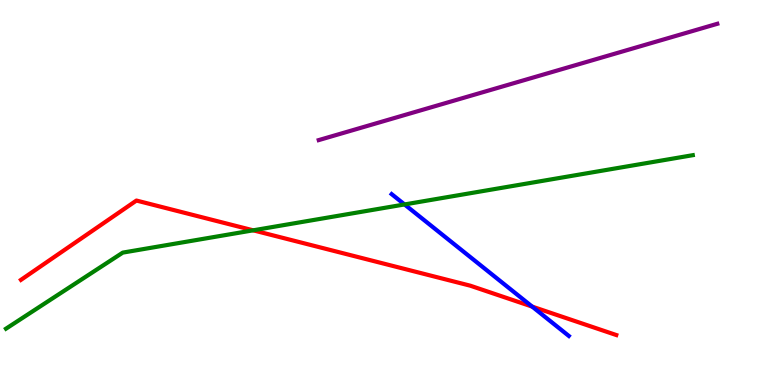[{'lines': ['blue', 'red'], 'intersections': [{'x': 6.87, 'y': 2.04}]}, {'lines': ['green', 'red'], 'intersections': [{'x': 3.27, 'y': 4.02}]}, {'lines': ['purple', 'red'], 'intersections': []}, {'lines': ['blue', 'green'], 'intersections': [{'x': 5.22, 'y': 4.69}]}, {'lines': ['blue', 'purple'], 'intersections': []}, {'lines': ['green', 'purple'], 'intersections': []}]